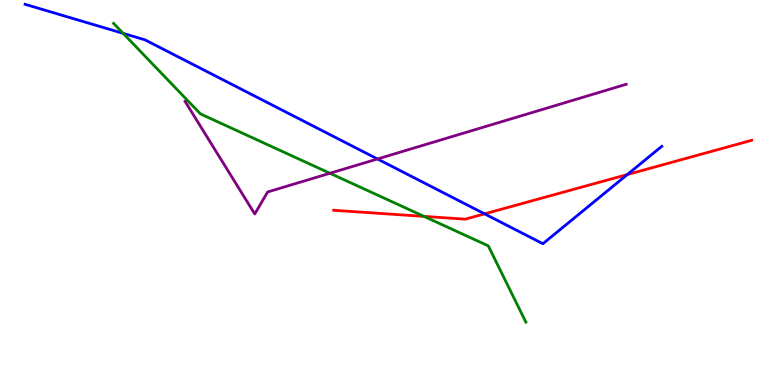[{'lines': ['blue', 'red'], 'intersections': [{'x': 6.25, 'y': 4.45}, {'x': 8.09, 'y': 5.47}]}, {'lines': ['green', 'red'], 'intersections': [{'x': 5.47, 'y': 4.38}]}, {'lines': ['purple', 'red'], 'intersections': []}, {'lines': ['blue', 'green'], 'intersections': [{'x': 1.59, 'y': 9.13}]}, {'lines': ['blue', 'purple'], 'intersections': [{'x': 4.87, 'y': 5.87}]}, {'lines': ['green', 'purple'], 'intersections': [{'x': 4.26, 'y': 5.5}]}]